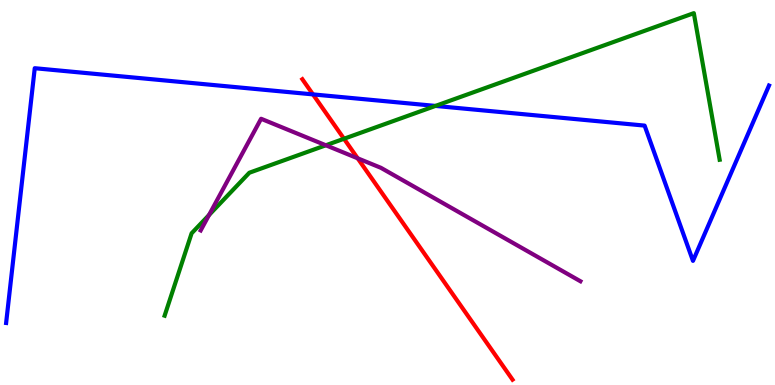[{'lines': ['blue', 'red'], 'intersections': [{'x': 4.04, 'y': 7.55}]}, {'lines': ['green', 'red'], 'intersections': [{'x': 4.44, 'y': 6.4}]}, {'lines': ['purple', 'red'], 'intersections': [{'x': 4.62, 'y': 5.89}]}, {'lines': ['blue', 'green'], 'intersections': [{'x': 5.62, 'y': 7.25}]}, {'lines': ['blue', 'purple'], 'intersections': []}, {'lines': ['green', 'purple'], 'intersections': [{'x': 2.7, 'y': 4.41}, {'x': 4.2, 'y': 6.23}]}]